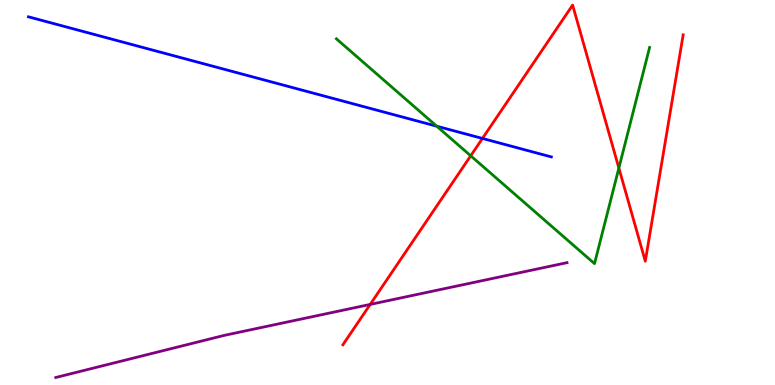[{'lines': ['blue', 'red'], 'intersections': [{'x': 6.23, 'y': 6.4}]}, {'lines': ['green', 'red'], 'intersections': [{'x': 6.07, 'y': 5.95}, {'x': 7.99, 'y': 5.64}]}, {'lines': ['purple', 'red'], 'intersections': [{'x': 4.78, 'y': 2.09}]}, {'lines': ['blue', 'green'], 'intersections': [{'x': 5.64, 'y': 6.72}]}, {'lines': ['blue', 'purple'], 'intersections': []}, {'lines': ['green', 'purple'], 'intersections': []}]